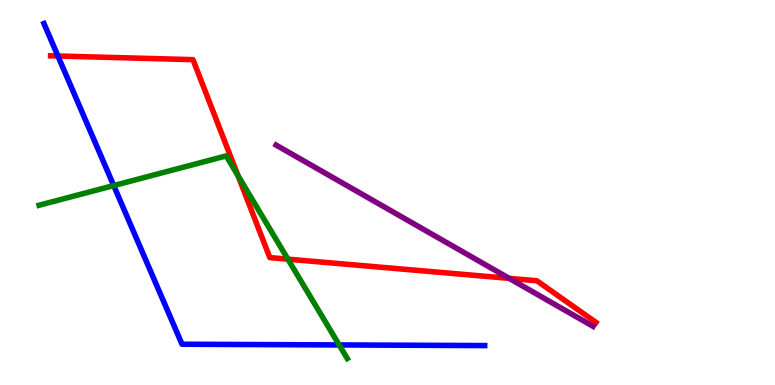[{'lines': ['blue', 'red'], 'intersections': [{'x': 0.747, 'y': 8.55}]}, {'lines': ['green', 'red'], 'intersections': [{'x': 3.07, 'y': 5.43}, {'x': 3.71, 'y': 3.27}]}, {'lines': ['purple', 'red'], 'intersections': [{'x': 6.57, 'y': 2.77}]}, {'lines': ['blue', 'green'], 'intersections': [{'x': 1.47, 'y': 5.18}, {'x': 4.38, 'y': 1.04}]}, {'lines': ['blue', 'purple'], 'intersections': []}, {'lines': ['green', 'purple'], 'intersections': []}]